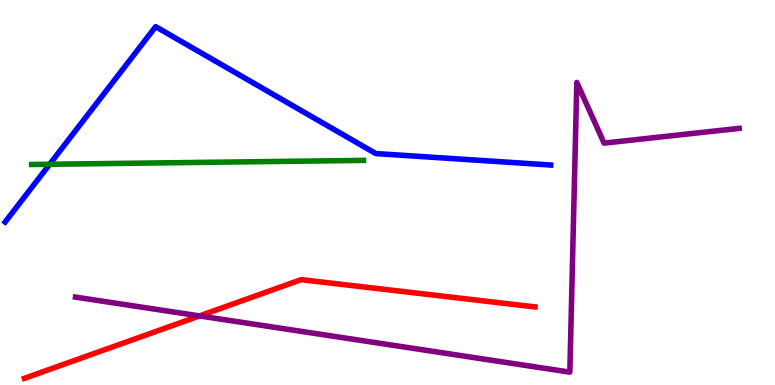[{'lines': ['blue', 'red'], 'intersections': []}, {'lines': ['green', 'red'], 'intersections': []}, {'lines': ['purple', 'red'], 'intersections': [{'x': 2.57, 'y': 1.79}]}, {'lines': ['blue', 'green'], 'intersections': [{'x': 0.641, 'y': 5.73}]}, {'lines': ['blue', 'purple'], 'intersections': []}, {'lines': ['green', 'purple'], 'intersections': []}]